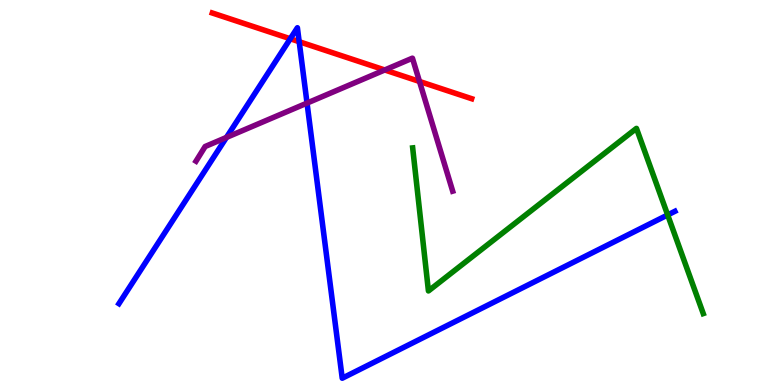[{'lines': ['blue', 'red'], 'intersections': [{'x': 3.75, 'y': 8.99}, {'x': 3.86, 'y': 8.92}]}, {'lines': ['green', 'red'], 'intersections': []}, {'lines': ['purple', 'red'], 'intersections': [{'x': 4.96, 'y': 8.18}, {'x': 5.41, 'y': 7.88}]}, {'lines': ['blue', 'green'], 'intersections': [{'x': 8.62, 'y': 4.42}]}, {'lines': ['blue', 'purple'], 'intersections': [{'x': 2.92, 'y': 6.43}, {'x': 3.96, 'y': 7.32}]}, {'lines': ['green', 'purple'], 'intersections': []}]